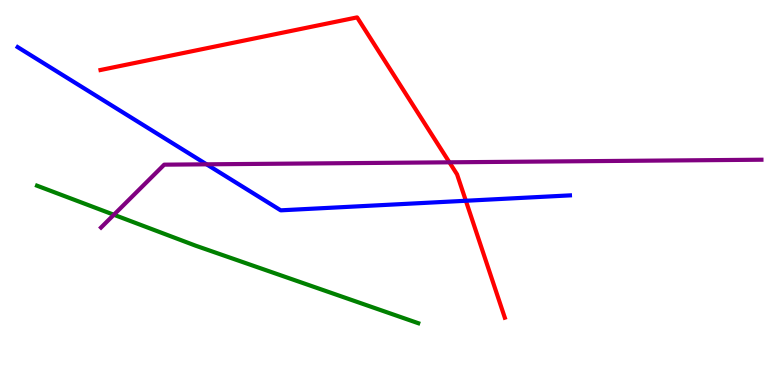[{'lines': ['blue', 'red'], 'intersections': [{'x': 6.01, 'y': 4.79}]}, {'lines': ['green', 'red'], 'intersections': []}, {'lines': ['purple', 'red'], 'intersections': [{'x': 5.8, 'y': 5.78}]}, {'lines': ['blue', 'green'], 'intersections': []}, {'lines': ['blue', 'purple'], 'intersections': [{'x': 2.67, 'y': 5.73}]}, {'lines': ['green', 'purple'], 'intersections': [{'x': 1.47, 'y': 4.42}]}]